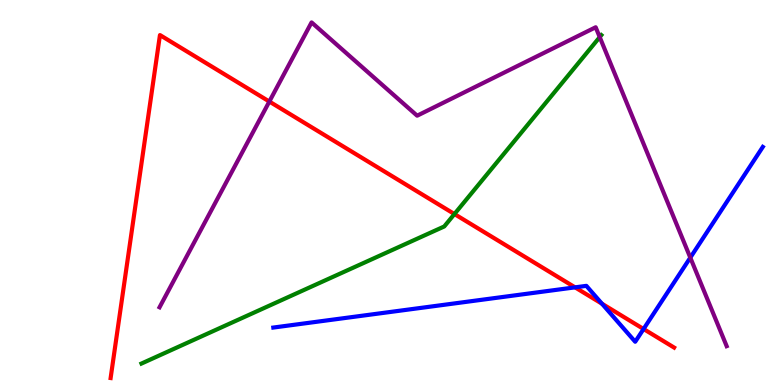[{'lines': ['blue', 'red'], 'intersections': [{'x': 7.42, 'y': 2.54}, {'x': 7.77, 'y': 2.11}, {'x': 8.3, 'y': 1.45}]}, {'lines': ['green', 'red'], 'intersections': [{'x': 5.86, 'y': 4.44}]}, {'lines': ['purple', 'red'], 'intersections': [{'x': 3.48, 'y': 7.36}]}, {'lines': ['blue', 'green'], 'intersections': []}, {'lines': ['blue', 'purple'], 'intersections': [{'x': 8.91, 'y': 3.31}]}, {'lines': ['green', 'purple'], 'intersections': [{'x': 7.74, 'y': 9.04}]}]